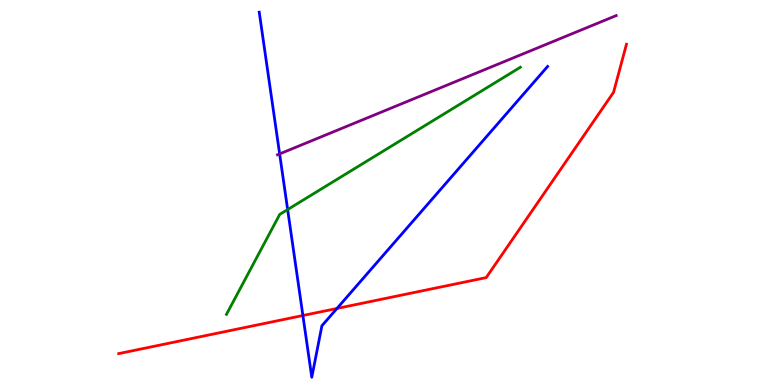[{'lines': ['blue', 'red'], 'intersections': [{'x': 3.91, 'y': 1.8}, {'x': 4.35, 'y': 1.99}]}, {'lines': ['green', 'red'], 'intersections': []}, {'lines': ['purple', 'red'], 'intersections': []}, {'lines': ['blue', 'green'], 'intersections': [{'x': 3.71, 'y': 4.56}]}, {'lines': ['blue', 'purple'], 'intersections': [{'x': 3.61, 'y': 6.0}]}, {'lines': ['green', 'purple'], 'intersections': []}]